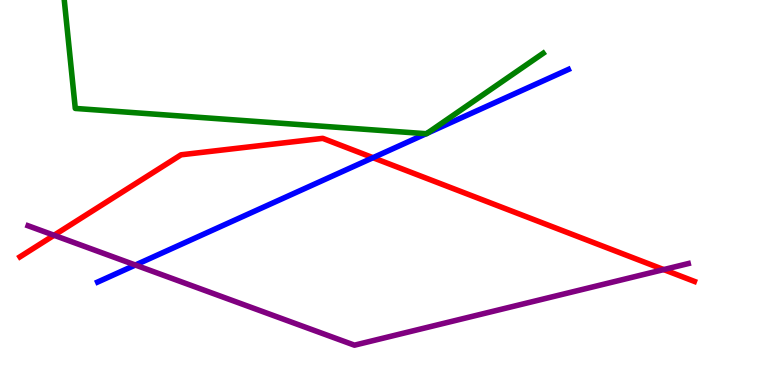[{'lines': ['blue', 'red'], 'intersections': [{'x': 4.81, 'y': 5.9}]}, {'lines': ['green', 'red'], 'intersections': []}, {'lines': ['purple', 'red'], 'intersections': [{'x': 0.697, 'y': 3.89}, {'x': 8.56, 'y': 3.0}]}, {'lines': ['blue', 'green'], 'intersections': [{'x': 5.5, 'y': 6.53}, {'x': 5.51, 'y': 6.54}]}, {'lines': ['blue', 'purple'], 'intersections': [{'x': 1.75, 'y': 3.12}]}, {'lines': ['green', 'purple'], 'intersections': []}]